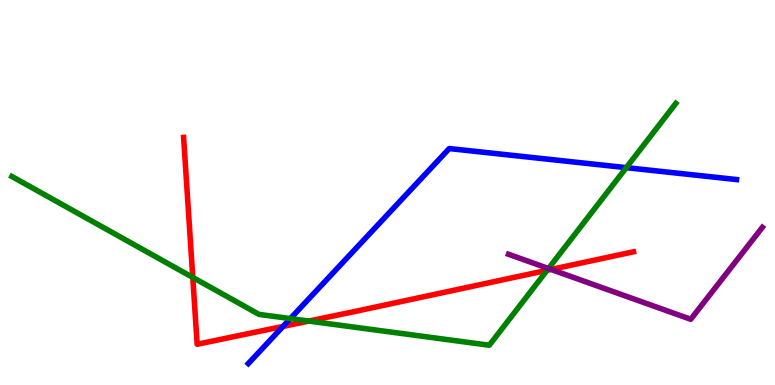[{'lines': ['blue', 'red'], 'intersections': [{'x': 3.65, 'y': 1.52}]}, {'lines': ['green', 'red'], 'intersections': [{'x': 2.49, 'y': 2.79}, {'x': 3.98, 'y': 1.66}, {'x': 7.06, 'y': 2.98}]}, {'lines': ['purple', 'red'], 'intersections': [{'x': 7.11, 'y': 3.0}]}, {'lines': ['blue', 'green'], 'intersections': [{'x': 3.75, 'y': 1.73}, {'x': 8.08, 'y': 5.65}]}, {'lines': ['blue', 'purple'], 'intersections': []}, {'lines': ['green', 'purple'], 'intersections': [{'x': 7.08, 'y': 3.03}]}]